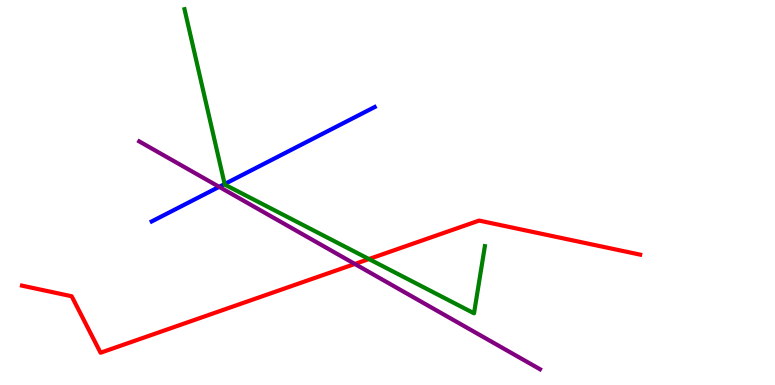[{'lines': ['blue', 'red'], 'intersections': []}, {'lines': ['green', 'red'], 'intersections': [{'x': 4.76, 'y': 3.27}]}, {'lines': ['purple', 'red'], 'intersections': [{'x': 4.58, 'y': 3.14}]}, {'lines': ['blue', 'green'], 'intersections': [{'x': 2.9, 'y': 5.22}]}, {'lines': ['blue', 'purple'], 'intersections': [{'x': 2.83, 'y': 5.15}]}, {'lines': ['green', 'purple'], 'intersections': []}]